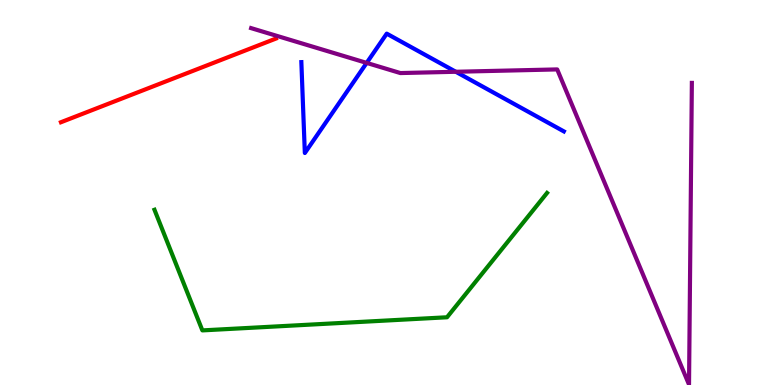[{'lines': ['blue', 'red'], 'intersections': []}, {'lines': ['green', 'red'], 'intersections': []}, {'lines': ['purple', 'red'], 'intersections': []}, {'lines': ['blue', 'green'], 'intersections': []}, {'lines': ['blue', 'purple'], 'intersections': [{'x': 4.73, 'y': 8.37}, {'x': 5.88, 'y': 8.14}]}, {'lines': ['green', 'purple'], 'intersections': []}]